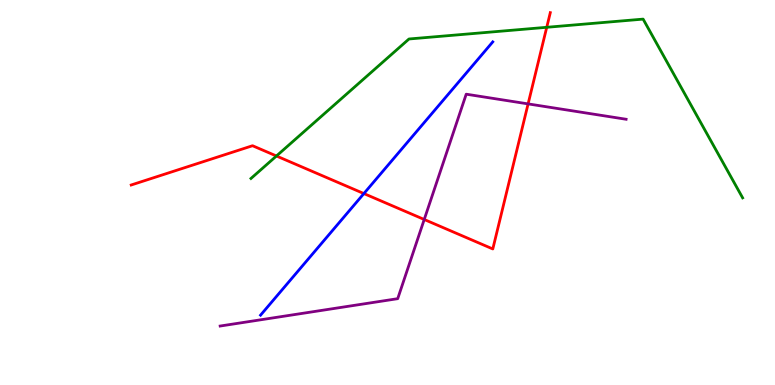[{'lines': ['blue', 'red'], 'intersections': [{'x': 4.7, 'y': 4.97}]}, {'lines': ['green', 'red'], 'intersections': [{'x': 3.57, 'y': 5.95}, {'x': 7.05, 'y': 9.29}]}, {'lines': ['purple', 'red'], 'intersections': [{'x': 5.47, 'y': 4.3}, {'x': 6.81, 'y': 7.3}]}, {'lines': ['blue', 'green'], 'intersections': []}, {'lines': ['blue', 'purple'], 'intersections': []}, {'lines': ['green', 'purple'], 'intersections': []}]